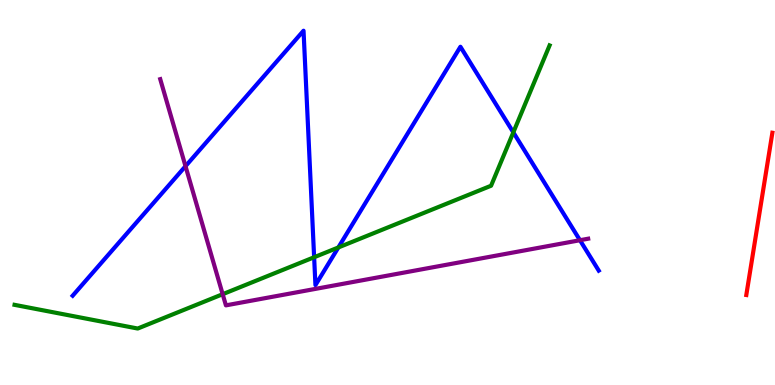[{'lines': ['blue', 'red'], 'intersections': []}, {'lines': ['green', 'red'], 'intersections': []}, {'lines': ['purple', 'red'], 'intersections': []}, {'lines': ['blue', 'green'], 'intersections': [{'x': 4.05, 'y': 3.32}, {'x': 4.37, 'y': 3.57}, {'x': 6.62, 'y': 6.56}]}, {'lines': ['blue', 'purple'], 'intersections': [{'x': 2.39, 'y': 5.68}, {'x': 7.48, 'y': 3.76}]}, {'lines': ['green', 'purple'], 'intersections': [{'x': 2.87, 'y': 2.36}]}]